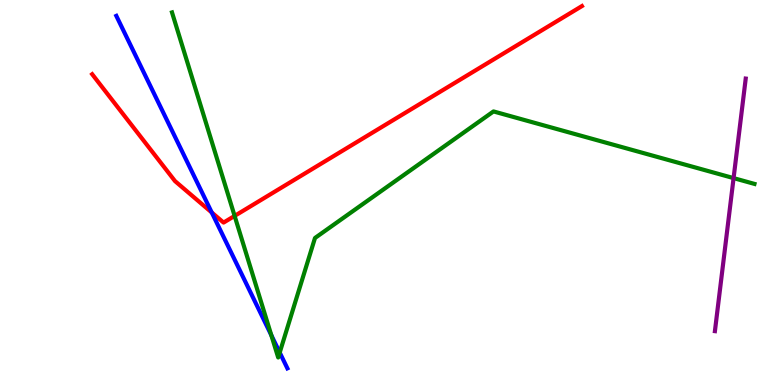[{'lines': ['blue', 'red'], 'intersections': [{'x': 2.73, 'y': 4.48}]}, {'lines': ['green', 'red'], 'intersections': [{'x': 3.03, 'y': 4.39}]}, {'lines': ['purple', 'red'], 'intersections': []}, {'lines': ['blue', 'green'], 'intersections': [{'x': 3.5, 'y': 1.29}, {'x': 3.61, 'y': 0.843}]}, {'lines': ['blue', 'purple'], 'intersections': []}, {'lines': ['green', 'purple'], 'intersections': [{'x': 9.47, 'y': 5.37}]}]